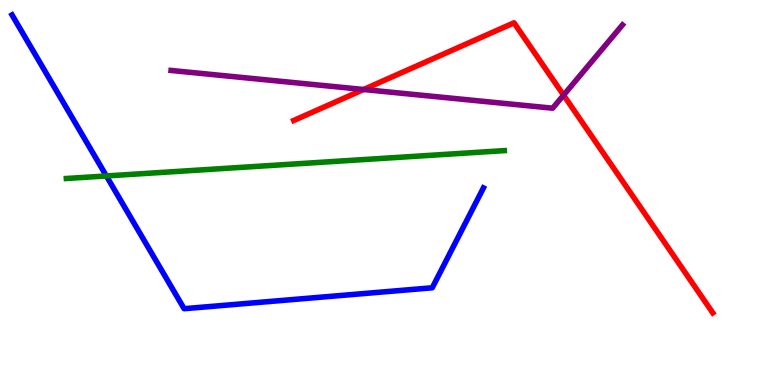[{'lines': ['blue', 'red'], 'intersections': []}, {'lines': ['green', 'red'], 'intersections': []}, {'lines': ['purple', 'red'], 'intersections': [{'x': 4.69, 'y': 7.68}, {'x': 7.27, 'y': 7.53}]}, {'lines': ['blue', 'green'], 'intersections': [{'x': 1.37, 'y': 5.43}]}, {'lines': ['blue', 'purple'], 'intersections': []}, {'lines': ['green', 'purple'], 'intersections': []}]